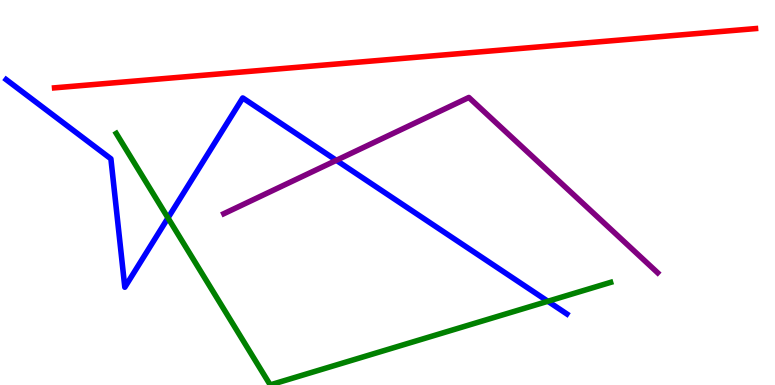[{'lines': ['blue', 'red'], 'intersections': []}, {'lines': ['green', 'red'], 'intersections': []}, {'lines': ['purple', 'red'], 'intersections': []}, {'lines': ['blue', 'green'], 'intersections': [{'x': 2.17, 'y': 4.34}, {'x': 7.07, 'y': 2.17}]}, {'lines': ['blue', 'purple'], 'intersections': [{'x': 4.34, 'y': 5.84}]}, {'lines': ['green', 'purple'], 'intersections': []}]